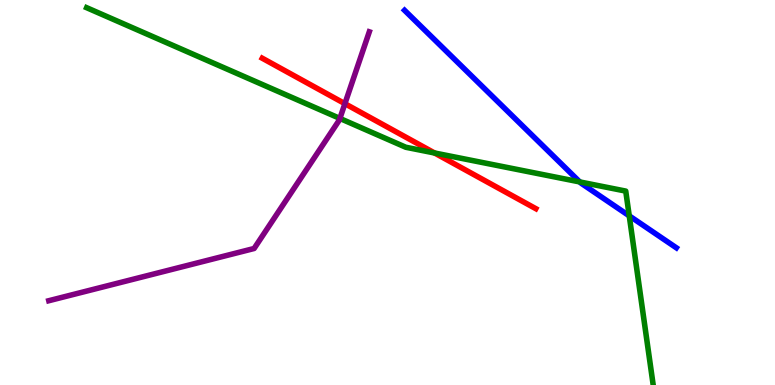[{'lines': ['blue', 'red'], 'intersections': []}, {'lines': ['green', 'red'], 'intersections': [{'x': 5.61, 'y': 6.03}]}, {'lines': ['purple', 'red'], 'intersections': [{'x': 4.45, 'y': 7.31}]}, {'lines': ['blue', 'green'], 'intersections': [{'x': 7.48, 'y': 5.27}, {'x': 8.12, 'y': 4.39}]}, {'lines': ['blue', 'purple'], 'intersections': []}, {'lines': ['green', 'purple'], 'intersections': [{'x': 4.39, 'y': 6.92}]}]